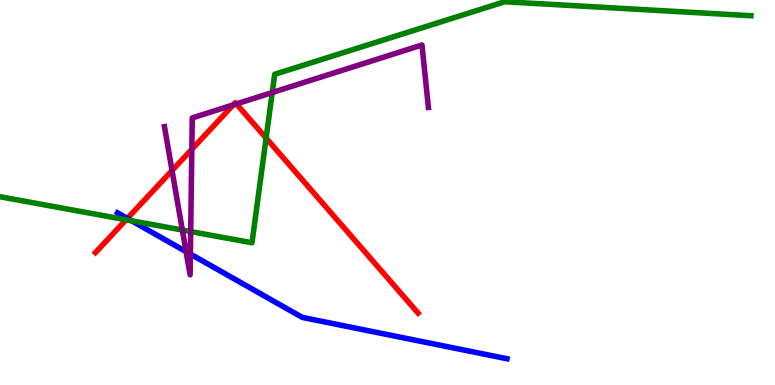[{'lines': ['blue', 'red'], 'intersections': [{'x': 1.64, 'y': 4.33}]}, {'lines': ['green', 'red'], 'intersections': [{'x': 1.63, 'y': 4.29}, {'x': 3.43, 'y': 6.41}]}, {'lines': ['purple', 'red'], 'intersections': [{'x': 2.22, 'y': 5.57}, {'x': 2.48, 'y': 6.12}, {'x': 3.01, 'y': 7.28}, {'x': 3.05, 'y': 7.3}]}, {'lines': ['blue', 'green'], 'intersections': [{'x': 1.7, 'y': 4.27}]}, {'lines': ['blue', 'purple'], 'intersections': [{'x': 2.4, 'y': 3.46}, {'x': 2.46, 'y': 3.4}]}, {'lines': ['green', 'purple'], 'intersections': [{'x': 2.35, 'y': 4.02}, {'x': 2.46, 'y': 3.99}, {'x': 3.51, 'y': 7.6}]}]